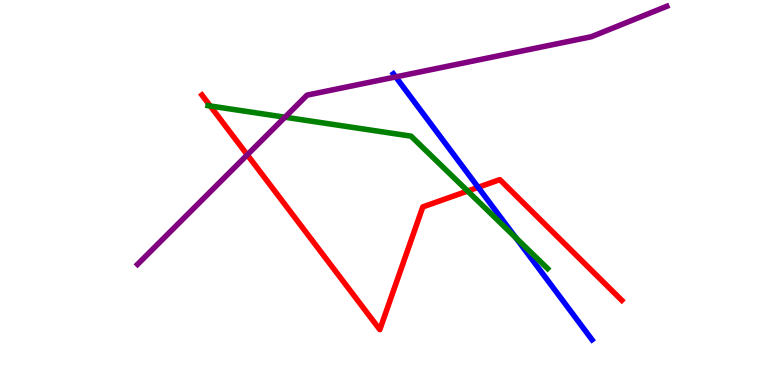[{'lines': ['blue', 'red'], 'intersections': [{'x': 6.17, 'y': 5.13}]}, {'lines': ['green', 'red'], 'intersections': [{'x': 2.71, 'y': 7.25}, {'x': 6.03, 'y': 5.04}]}, {'lines': ['purple', 'red'], 'intersections': [{'x': 3.19, 'y': 5.98}]}, {'lines': ['blue', 'green'], 'intersections': [{'x': 6.66, 'y': 3.82}]}, {'lines': ['blue', 'purple'], 'intersections': [{'x': 5.11, 'y': 8.0}]}, {'lines': ['green', 'purple'], 'intersections': [{'x': 3.68, 'y': 6.96}]}]